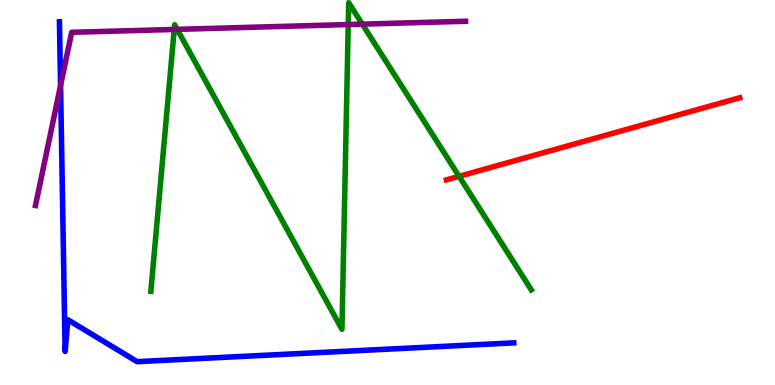[{'lines': ['blue', 'red'], 'intersections': []}, {'lines': ['green', 'red'], 'intersections': [{'x': 5.92, 'y': 5.42}]}, {'lines': ['purple', 'red'], 'intersections': []}, {'lines': ['blue', 'green'], 'intersections': []}, {'lines': ['blue', 'purple'], 'intersections': [{'x': 0.781, 'y': 7.78}]}, {'lines': ['green', 'purple'], 'intersections': [{'x': 2.25, 'y': 9.24}, {'x': 2.29, 'y': 9.24}, {'x': 4.49, 'y': 9.36}, {'x': 4.68, 'y': 9.37}]}]